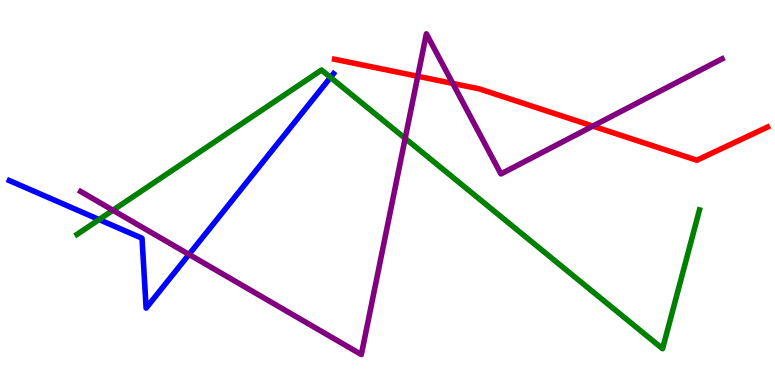[{'lines': ['blue', 'red'], 'intersections': []}, {'lines': ['green', 'red'], 'intersections': []}, {'lines': ['purple', 'red'], 'intersections': [{'x': 5.39, 'y': 8.02}, {'x': 5.84, 'y': 7.83}, {'x': 7.65, 'y': 6.72}]}, {'lines': ['blue', 'green'], 'intersections': [{'x': 1.28, 'y': 4.3}, {'x': 4.26, 'y': 7.99}]}, {'lines': ['blue', 'purple'], 'intersections': [{'x': 2.44, 'y': 3.39}]}, {'lines': ['green', 'purple'], 'intersections': [{'x': 1.46, 'y': 4.54}, {'x': 5.23, 'y': 6.41}]}]